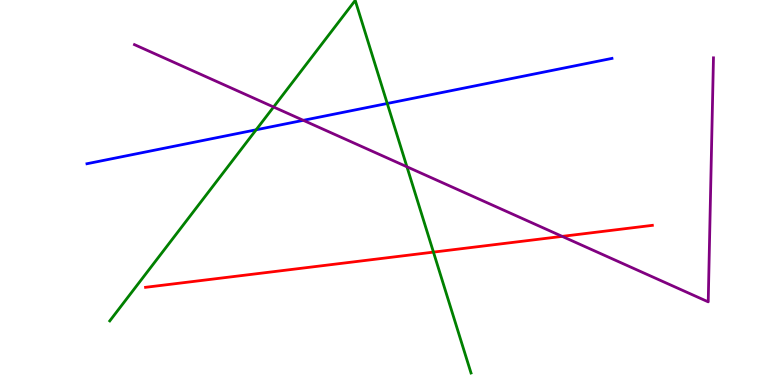[{'lines': ['blue', 'red'], 'intersections': []}, {'lines': ['green', 'red'], 'intersections': [{'x': 5.59, 'y': 3.45}]}, {'lines': ['purple', 'red'], 'intersections': [{'x': 7.25, 'y': 3.86}]}, {'lines': ['blue', 'green'], 'intersections': [{'x': 3.3, 'y': 6.63}, {'x': 5.0, 'y': 7.31}]}, {'lines': ['blue', 'purple'], 'intersections': [{'x': 3.91, 'y': 6.87}]}, {'lines': ['green', 'purple'], 'intersections': [{'x': 3.53, 'y': 7.22}, {'x': 5.25, 'y': 5.67}]}]